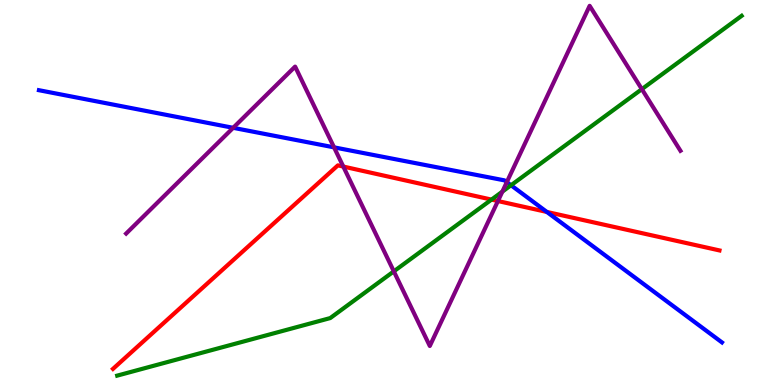[{'lines': ['blue', 'red'], 'intersections': [{'x': 7.06, 'y': 4.49}]}, {'lines': ['green', 'red'], 'intersections': [{'x': 6.34, 'y': 4.82}]}, {'lines': ['purple', 'red'], 'intersections': [{'x': 4.43, 'y': 5.67}, {'x': 6.42, 'y': 4.78}]}, {'lines': ['blue', 'green'], 'intersections': [{'x': 6.59, 'y': 5.19}]}, {'lines': ['blue', 'purple'], 'intersections': [{'x': 3.01, 'y': 6.68}, {'x': 4.31, 'y': 6.17}, {'x': 6.54, 'y': 5.27}]}, {'lines': ['green', 'purple'], 'intersections': [{'x': 5.08, 'y': 2.95}, {'x': 6.48, 'y': 5.02}, {'x': 8.28, 'y': 7.68}]}]